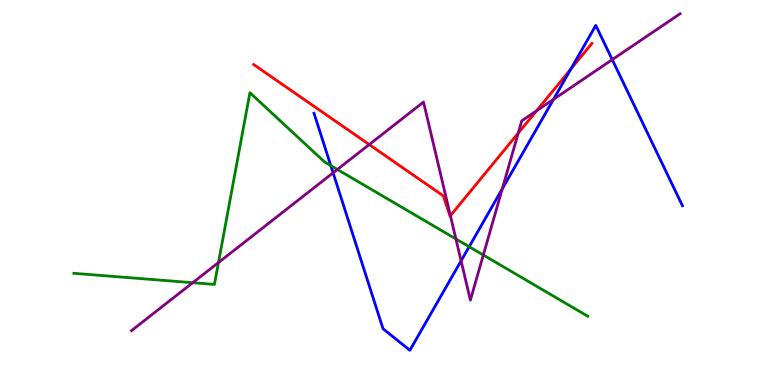[{'lines': ['blue', 'red'], 'intersections': [{'x': 7.37, 'y': 8.21}]}, {'lines': ['green', 'red'], 'intersections': []}, {'lines': ['purple', 'red'], 'intersections': [{'x': 4.76, 'y': 6.25}, {'x': 5.81, 'y': 4.4}, {'x': 6.69, 'y': 6.54}, {'x': 6.92, 'y': 7.12}]}, {'lines': ['blue', 'green'], 'intersections': [{'x': 4.27, 'y': 5.7}, {'x': 6.05, 'y': 3.59}]}, {'lines': ['blue', 'purple'], 'intersections': [{'x': 4.3, 'y': 5.51}, {'x': 5.95, 'y': 3.22}, {'x': 6.48, 'y': 5.09}, {'x': 7.14, 'y': 7.42}, {'x': 7.9, 'y': 8.45}]}, {'lines': ['green', 'purple'], 'intersections': [{'x': 2.49, 'y': 2.66}, {'x': 2.82, 'y': 3.18}, {'x': 4.35, 'y': 5.6}, {'x': 5.88, 'y': 3.79}, {'x': 6.24, 'y': 3.38}]}]